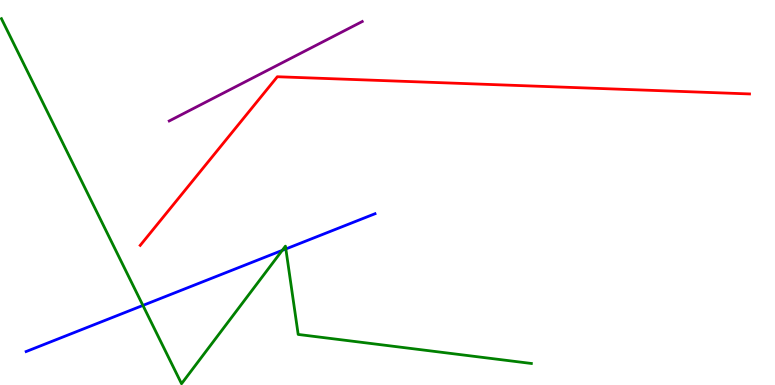[{'lines': ['blue', 'red'], 'intersections': []}, {'lines': ['green', 'red'], 'intersections': []}, {'lines': ['purple', 'red'], 'intersections': []}, {'lines': ['blue', 'green'], 'intersections': [{'x': 1.84, 'y': 2.07}, {'x': 3.64, 'y': 3.5}, {'x': 3.69, 'y': 3.53}]}, {'lines': ['blue', 'purple'], 'intersections': []}, {'lines': ['green', 'purple'], 'intersections': []}]